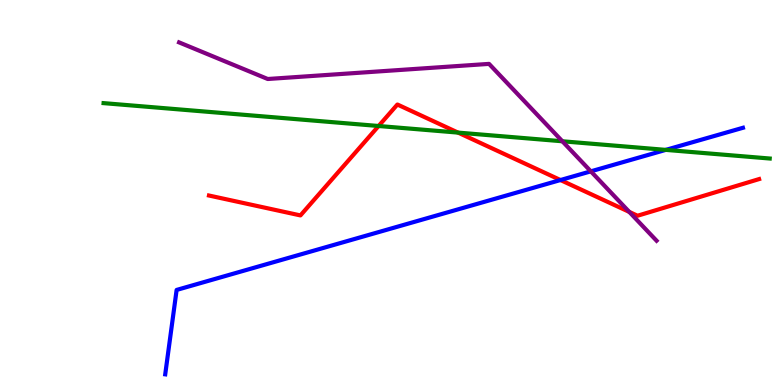[{'lines': ['blue', 'red'], 'intersections': [{'x': 7.23, 'y': 5.32}]}, {'lines': ['green', 'red'], 'intersections': [{'x': 4.89, 'y': 6.73}, {'x': 5.91, 'y': 6.56}]}, {'lines': ['purple', 'red'], 'intersections': [{'x': 8.12, 'y': 4.5}]}, {'lines': ['blue', 'green'], 'intersections': [{'x': 8.59, 'y': 6.11}]}, {'lines': ['blue', 'purple'], 'intersections': [{'x': 7.62, 'y': 5.55}]}, {'lines': ['green', 'purple'], 'intersections': [{'x': 7.26, 'y': 6.33}]}]